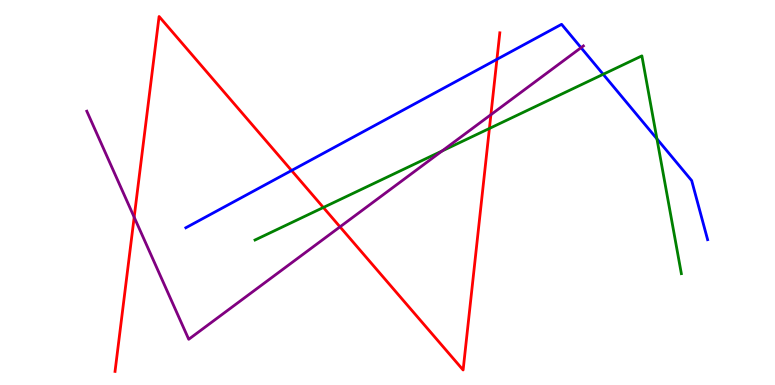[{'lines': ['blue', 'red'], 'intersections': [{'x': 3.76, 'y': 5.57}, {'x': 6.41, 'y': 8.46}]}, {'lines': ['green', 'red'], 'intersections': [{'x': 4.17, 'y': 4.61}, {'x': 6.31, 'y': 6.66}]}, {'lines': ['purple', 'red'], 'intersections': [{'x': 1.73, 'y': 4.36}, {'x': 4.39, 'y': 4.11}, {'x': 6.33, 'y': 7.02}]}, {'lines': ['blue', 'green'], 'intersections': [{'x': 7.78, 'y': 8.07}, {'x': 8.48, 'y': 6.39}]}, {'lines': ['blue', 'purple'], 'intersections': [{'x': 7.5, 'y': 8.76}]}, {'lines': ['green', 'purple'], 'intersections': [{'x': 5.7, 'y': 6.08}]}]